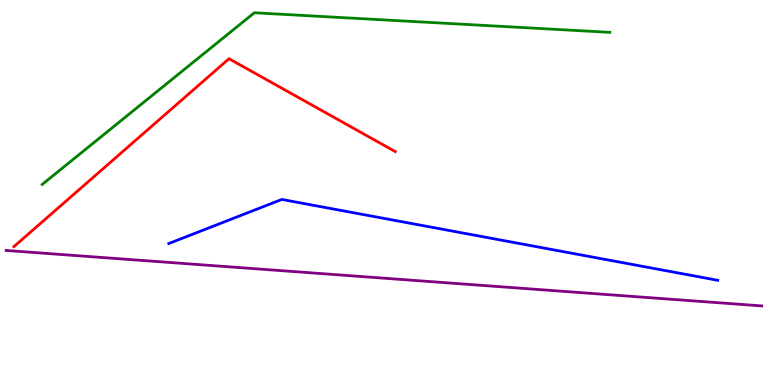[{'lines': ['blue', 'red'], 'intersections': []}, {'lines': ['green', 'red'], 'intersections': []}, {'lines': ['purple', 'red'], 'intersections': []}, {'lines': ['blue', 'green'], 'intersections': []}, {'lines': ['blue', 'purple'], 'intersections': []}, {'lines': ['green', 'purple'], 'intersections': []}]